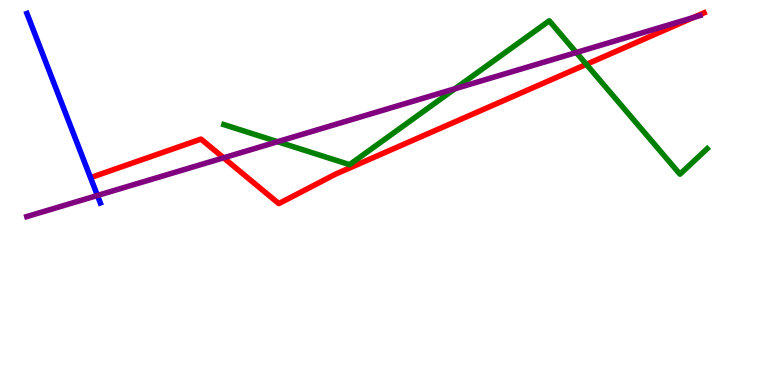[{'lines': ['blue', 'red'], 'intersections': []}, {'lines': ['green', 'red'], 'intersections': [{'x': 7.57, 'y': 8.33}]}, {'lines': ['purple', 'red'], 'intersections': [{'x': 2.88, 'y': 5.9}, {'x': 8.94, 'y': 9.54}]}, {'lines': ['blue', 'green'], 'intersections': []}, {'lines': ['blue', 'purple'], 'intersections': [{'x': 1.26, 'y': 4.92}]}, {'lines': ['green', 'purple'], 'intersections': [{'x': 3.58, 'y': 6.32}, {'x': 5.87, 'y': 7.69}, {'x': 7.44, 'y': 8.64}]}]